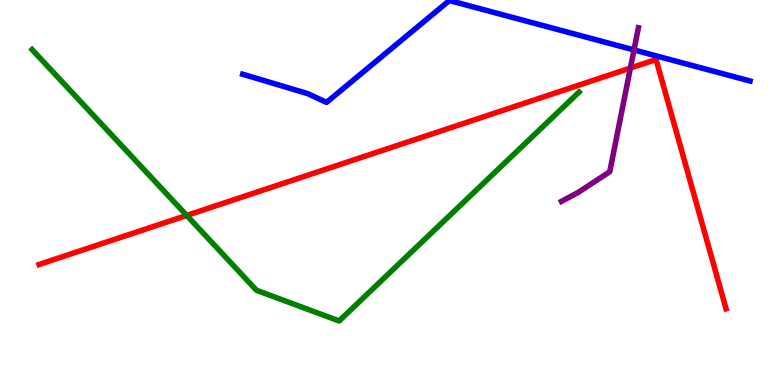[{'lines': ['blue', 'red'], 'intersections': []}, {'lines': ['green', 'red'], 'intersections': [{'x': 2.41, 'y': 4.4}]}, {'lines': ['purple', 'red'], 'intersections': [{'x': 8.13, 'y': 8.23}]}, {'lines': ['blue', 'green'], 'intersections': []}, {'lines': ['blue', 'purple'], 'intersections': [{'x': 8.18, 'y': 8.7}]}, {'lines': ['green', 'purple'], 'intersections': []}]